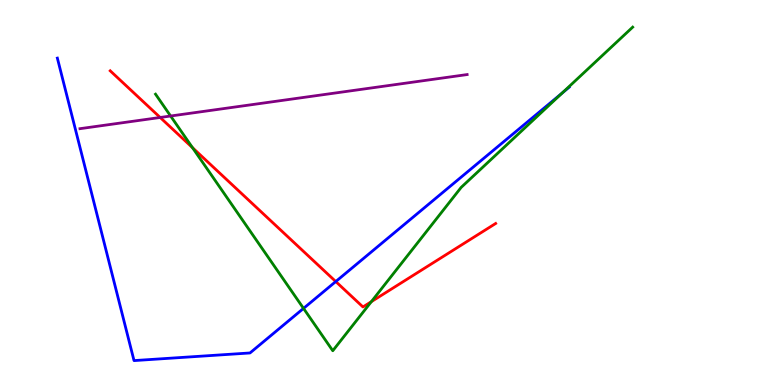[{'lines': ['blue', 'red'], 'intersections': [{'x': 4.33, 'y': 2.69}]}, {'lines': ['green', 'red'], 'intersections': [{'x': 2.48, 'y': 6.16}, {'x': 4.79, 'y': 2.16}]}, {'lines': ['purple', 'red'], 'intersections': [{'x': 2.07, 'y': 6.95}]}, {'lines': ['blue', 'green'], 'intersections': [{'x': 3.92, 'y': 1.99}, {'x': 7.25, 'y': 7.58}]}, {'lines': ['blue', 'purple'], 'intersections': []}, {'lines': ['green', 'purple'], 'intersections': [{'x': 2.2, 'y': 6.99}]}]